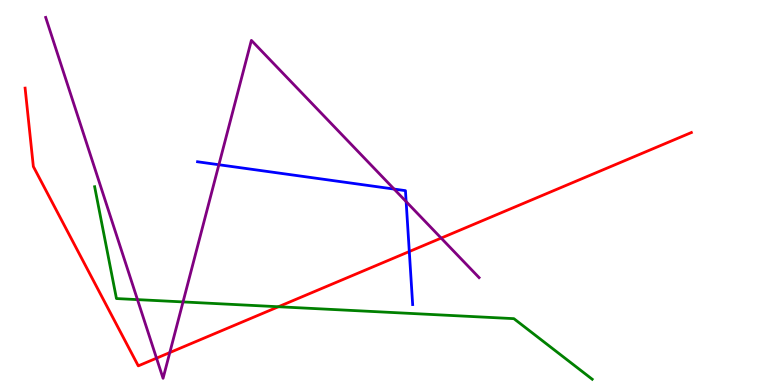[{'lines': ['blue', 'red'], 'intersections': [{'x': 5.28, 'y': 3.47}]}, {'lines': ['green', 'red'], 'intersections': [{'x': 3.59, 'y': 2.03}]}, {'lines': ['purple', 'red'], 'intersections': [{'x': 2.02, 'y': 0.697}, {'x': 2.19, 'y': 0.842}, {'x': 5.69, 'y': 3.82}]}, {'lines': ['blue', 'green'], 'intersections': []}, {'lines': ['blue', 'purple'], 'intersections': [{'x': 2.82, 'y': 5.72}, {'x': 5.09, 'y': 5.09}, {'x': 5.24, 'y': 4.76}]}, {'lines': ['green', 'purple'], 'intersections': [{'x': 1.77, 'y': 2.22}, {'x': 2.36, 'y': 2.16}]}]